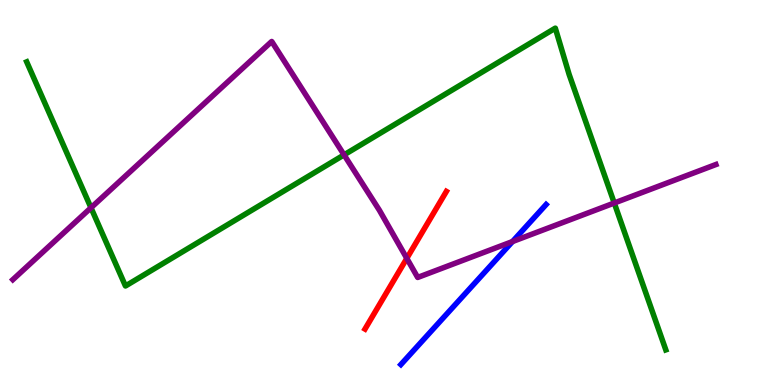[{'lines': ['blue', 'red'], 'intersections': []}, {'lines': ['green', 'red'], 'intersections': []}, {'lines': ['purple', 'red'], 'intersections': [{'x': 5.25, 'y': 3.29}]}, {'lines': ['blue', 'green'], 'intersections': []}, {'lines': ['blue', 'purple'], 'intersections': [{'x': 6.61, 'y': 3.73}]}, {'lines': ['green', 'purple'], 'intersections': [{'x': 1.17, 'y': 4.6}, {'x': 4.44, 'y': 5.98}, {'x': 7.93, 'y': 4.73}]}]